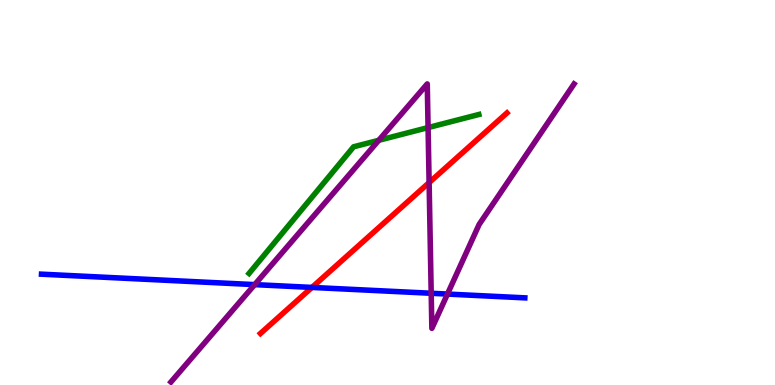[{'lines': ['blue', 'red'], 'intersections': [{'x': 4.02, 'y': 2.53}]}, {'lines': ['green', 'red'], 'intersections': []}, {'lines': ['purple', 'red'], 'intersections': [{'x': 5.54, 'y': 5.26}]}, {'lines': ['blue', 'green'], 'intersections': []}, {'lines': ['blue', 'purple'], 'intersections': [{'x': 3.29, 'y': 2.61}, {'x': 5.56, 'y': 2.38}, {'x': 5.77, 'y': 2.36}]}, {'lines': ['green', 'purple'], 'intersections': [{'x': 4.89, 'y': 6.36}, {'x': 5.52, 'y': 6.69}]}]